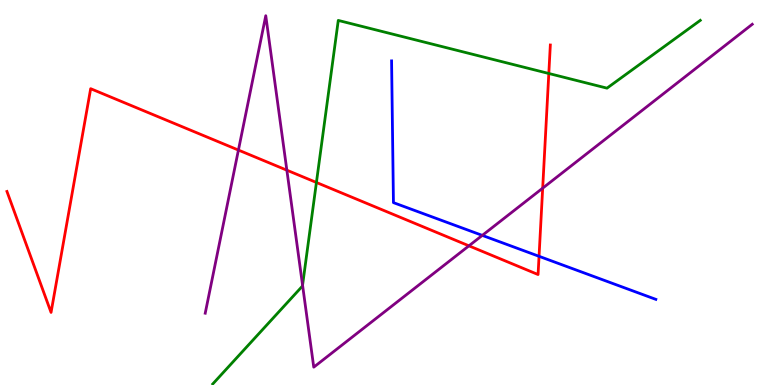[{'lines': ['blue', 'red'], 'intersections': [{'x': 6.96, 'y': 3.34}]}, {'lines': ['green', 'red'], 'intersections': [{'x': 4.08, 'y': 5.26}, {'x': 7.08, 'y': 8.09}]}, {'lines': ['purple', 'red'], 'intersections': [{'x': 3.08, 'y': 6.1}, {'x': 3.7, 'y': 5.58}, {'x': 6.05, 'y': 3.61}, {'x': 7.0, 'y': 5.11}]}, {'lines': ['blue', 'green'], 'intersections': []}, {'lines': ['blue', 'purple'], 'intersections': [{'x': 6.22, 'y': 3.89}]}, {'lines': ['green', 'purple'], 'intersections': [{'x': 3.9, 'y': 2.59}]}]